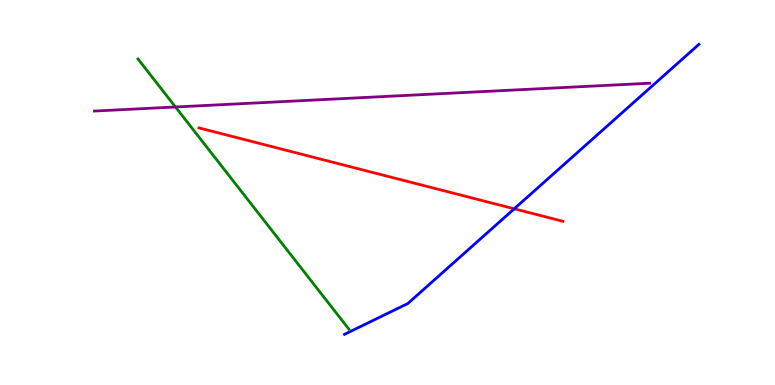[{'lines': ['blue', 'red'], 'intersections': [{'x': 6.64, 'y': 4.58}]}, {'lines': ['green', 'red'], 'intersections': []}, {'lines': ['purple', 'red'], 'intersections': []}, {'lines': ['blue', 'green'], 'intersections': []}, {'lines': ['blue', 'purple'], 'intersections': []}, {'lines': ['green', 'purple'], 'intersections': [{'x': 2.26, 'y': 7.22}]}]